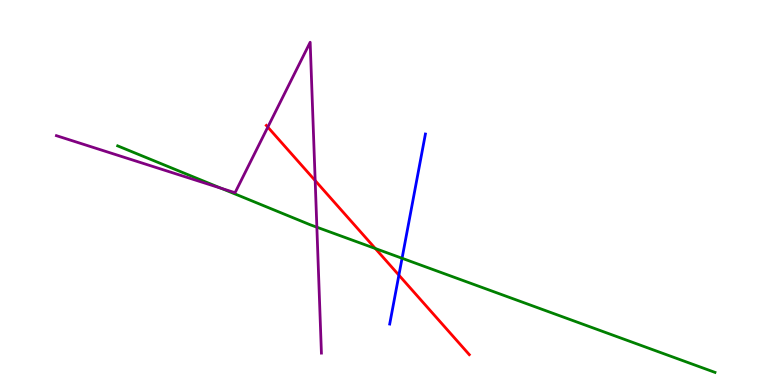[{'lines': ['blue', 'red'], 'intersections': [{'x': 5.15, 'y': 2.85}]}, {'lines': ['green', 'red'], 'intersections': [{'x': 4.84, 'y': 3.55}]}, {'lines': ['purple', 'red'], 'intersections': [{'x': 3.46, 'y': 6.7}, {'x': 4.07, 'y': 5.31}]}, {'lines': ['blue', 'green'], 'intersections': [{'x': 5.19, 'y': 3.29}]}, {'lines': ['blue', 'purple'], 'intersections': []}, {'lines': ['green', 'purple'], 'intersections': [{'x': 2.85, 'y': 5.11}, {'x': 4.09, 'y': 4.1}]}]